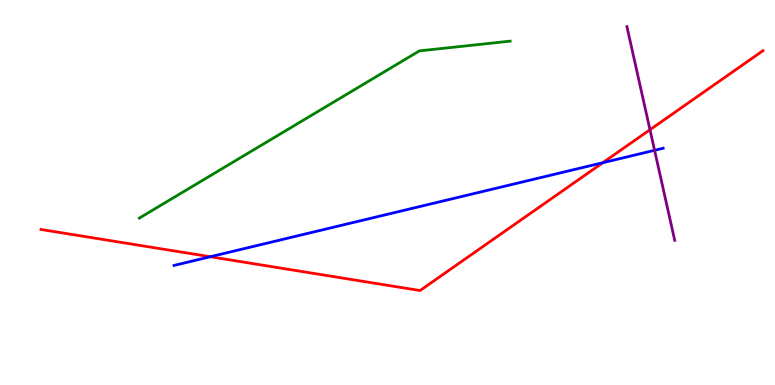[{'lines': ['blue', 'red'], 'intersections': [{'x': 2.71, 'y': 3.33}, {'x': 7.78, 'y': 5.77}]}, {'lines': ['green', 'red'], 'intersections': []}, {'lines': ['purple', 'red'], 'intersections': [{'x': 8.39, 'y': 6.63}]}, {'lines': ['blue', 'green'], 'intersections': []}, {'lines': ['blue', 'purple'], 'intersections': [{'x': 8.45, 'y': 6.1}]}, {'lines': ['green', 'purple'], 'intersections': []}]